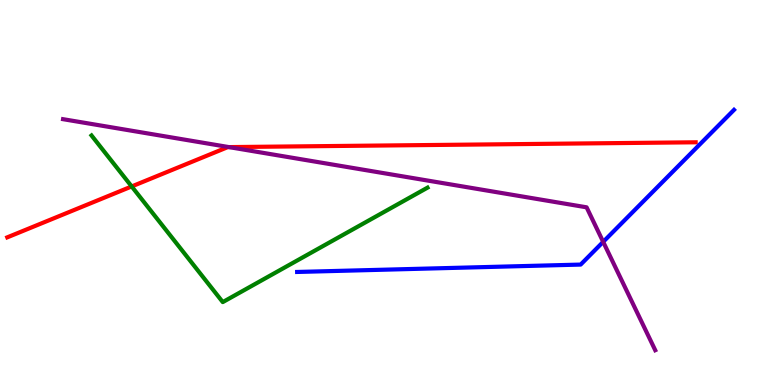[{'lines': ['blue', 'red'], 'intersections': []}, {'lines': ['green', 'red'], 'intersections': [{'x': 1.7, 'y': 5.16}]}, {'lines': ['purple', 'red'], 'intersections': [{'x': 2.95, 'y': 6.18}]}, {'lines': ['blue', 'green'], 'intersections': []}, {'lines': ['blue', 'purple'], 'intersections': [{'x': 7.78, 'y': 3.72}]}, {'lines': ['green', 'purple'], 'intersections': []}]